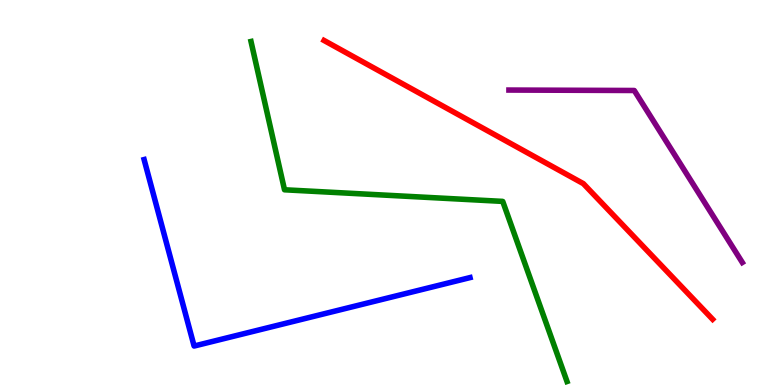[{'lines': ['blue', 'red'], 'intersections': []}, {'lines': ['green', 'red'], 'intersections': []}, {'lines': ['purple', 'red'], 'intersections': []}, {'lines': ['blue', 'green'], 'intersections': []}, {'lines': ['blue', 'purple'], 'intersections': []}, {'lines': ['green', 'purple'], 'intersections': []}]